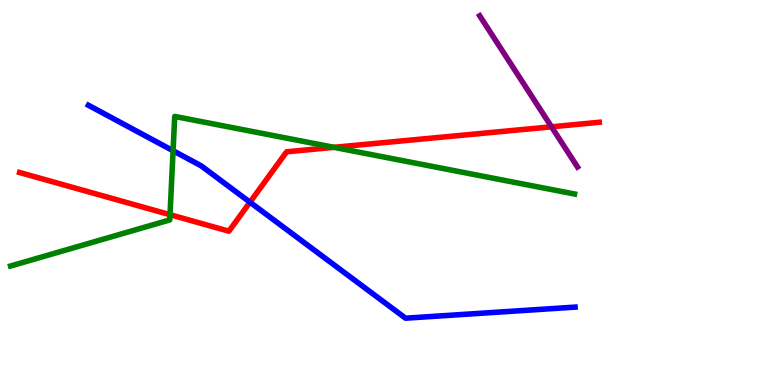[{'lines': ['blue', 'red'], 'intersections': [{'x': 3.23, 'y': 4.75}]}, {'lines': ['green', 'red'], 'intersections': [{'x': 2.19, 'y': 4.42}, {'x': 4.31, 'y': 6.17}]}, {'lines': ['purple', 'red'], 'intersections': [{'x': 7.12, 'y': 6.71}]}, {'lines': ['blue', 'green'], 'intersections': [{'x': 2.23, 'y': 6.08}]}, {'lines': ['blue', 'purple'], 'intersections': []}, {'lines': ['green', 'purple'], 'intersections': []}]